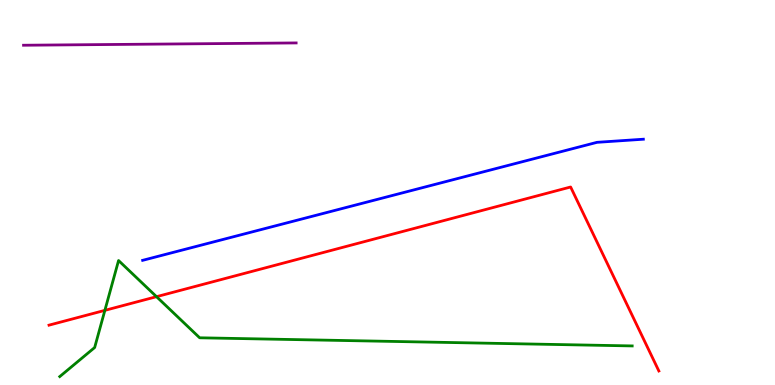[{'lines': ['blue', 'red'], 'intersections': []}, {'lines': ['green', 'red'], 'intersections': [{'x': 1.35, 'y': 1.94}, {'x': 2.02, 'y': 2.29}]}, {'lines': ['purple', 'red'], 'intersections': []}, {'lines': ['blue', 'green'], 'intersections': []}, {'lines': ['blue', 'purple'], 'intersections': []}, {'lines': ['green', 'purple'], 'intersections': []}]